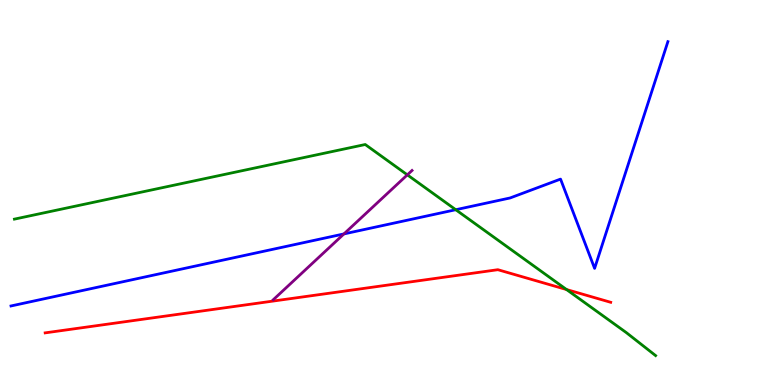[{'lines': ['blue', 'red'], 'intersections': []}, {'lines': ['green', 'red'], 'intersections': [{'x': 7.31, 'y': 2.48}]}, {'lines': ['purple', 'red'], 'intersections': []}, {'lines': ['blue', 'green'], 'intersections': [{'x': 5.88, 'y': 4.55}]}, {'lines': ['blue', 'purple'], 'intersections': [{'x': 4.44, 'y': 3.92}]}, {'lines': ['green', 'purple'], 'intersections': [{'x': 5.26, 'y': 5.46}]}]